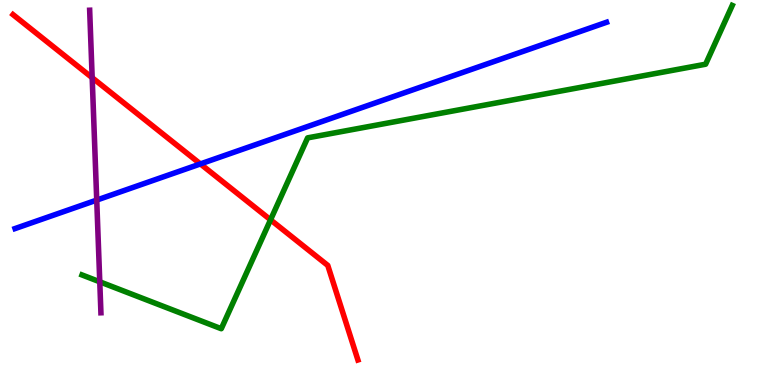[{'lines': ['blue', 'red'], 'intersections': [{'x': 2.59, 'y': 5.74}]}, {'lines': ['green', 'red'], 'intersections': [{'x': 3.49, 'y': 4.29}]}, {'lines': ['purple', 'red'], 'intersections': [{'x': 1.19, 'y': 7.98}]}, {'lines': ['blue', 'green'], 'intersections': []}, {'lines': ['blue', 'purple'], 'intersections': [{'x': 1.25, 'y': 4.8}]}, {'lines': ['green', 'purple'], 'intersections': [{'x': 1.29, 'y': 2.68}]}]